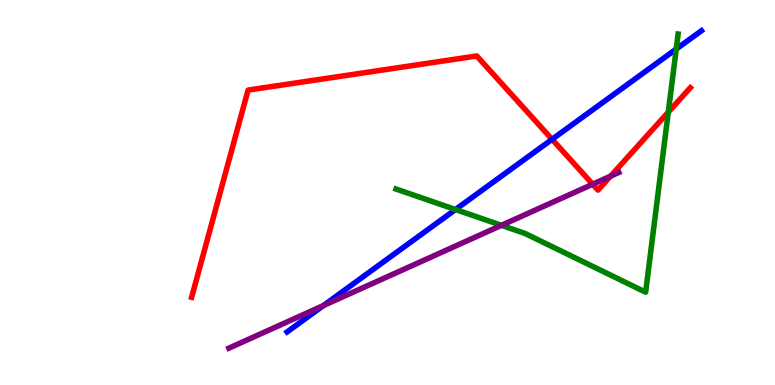[{'lines': ['blue', 'red'], 'intersections': [{'x': 7.12, 'y': 6.38}]}, {'lines': ['green', 'red'], 'intersections': [{'x': 8.62, 'y': 7.09}]}, {'lines': ['purple', 'red'], 'intersections': [{'x': 7.65, 'y': 5.21}, {'x': 7.88, 'y': 5.42}]}, {'lines': ['blue', 'green'], 'intersections': [{'x': 5.88, 'y': 4.56}, {'x': 8.73, 'y': 8.73}]}, {'lines': ['blue', 'purple'], 'intersections': [{'x': 4.17, 'y': 2.06}]}, {'lines': ['green', 'purple'], 'intersections': [{'x': 6.47, 'y': 4.15}]}]